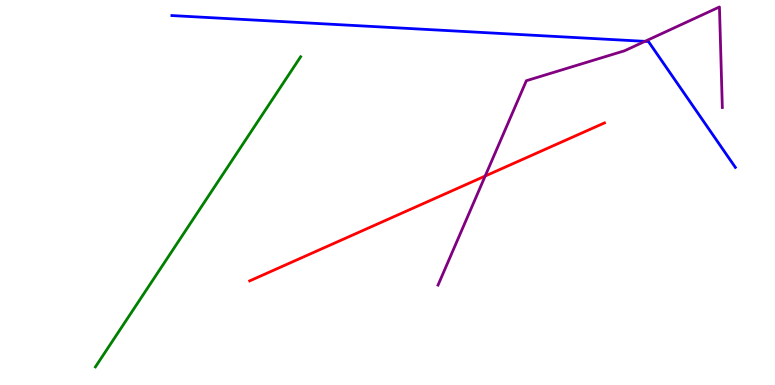[{'lines': ['blue', 'red'], 'intersections': []}, {'lines': ['green', 'red'], 'intersections': []}, {'lines': ['purple', 'red'], 'intersections': [{'x': 6.26, 'y': 5.43}]}, {'lines': ['blue', 'green'], 'intersections': []}, {'lines': ['blue', 'purple'], 'intersections': [{'x': 8.32, 'y': 8.93}]}, {'lines': ['green', 'purple'], 'intersections': []}]